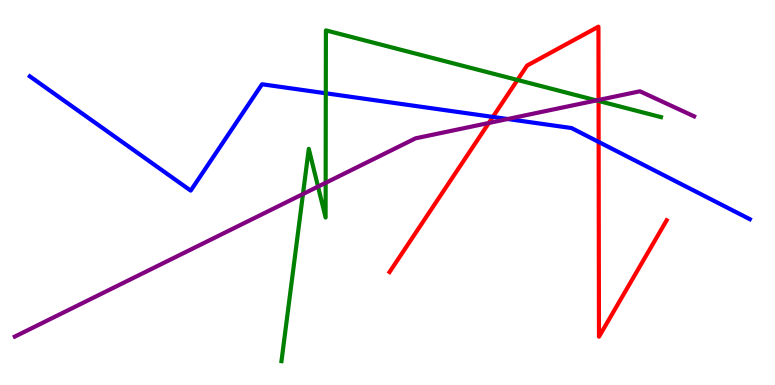[{'lines': ['blue', 'red'], 'intersections': [{'x': 6.36, 'y': 6.96}, {'x': 7.72, 'y': 6.31}]}, {'lines': ['green', 'red'], 'intersections': [{'x': 6.68, 'y': 7.92}, {'x': 7.72, 'y': 7.38}]}, {'lines': ['purple', 'red'], 'intersections': [{'x': 6.31, 'y': 6.81}, {'x': 7.72, 'y': 7.4}]}, {'lines': ['blue', 'green'], 'intersections': [{'x': 4.2, 'y': 7.58}]}, {'lines': ['blue', 'purple'], 'intersections': [{'x': 6.55, 'y': 6.91}]}, {'lines': ['green', 'purple'], 'intersections': [{'x': 3.91, 'y': 4.96}, {'x': 4.1, 'y': 5.15}, {'x': 4.2, 'y': 5.25}, {'x': 7.7, 'y': 7.39}]}]